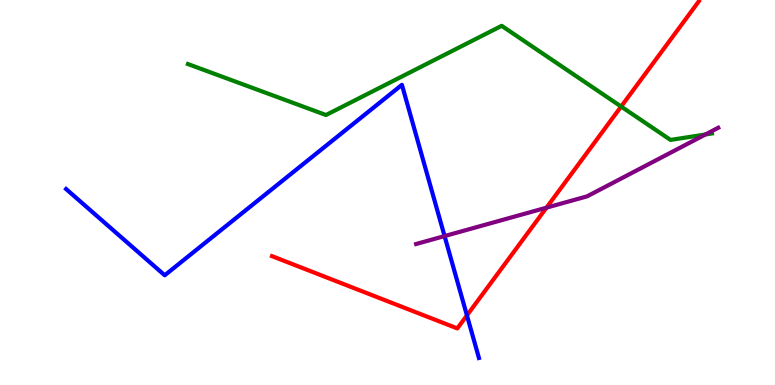[{'lines': ['blue', 'red'], 'intersections': [{'x': 6.02, 'y': 1.81}]}, {'lines': ['green', 'red'], 'intersections': [{'x': 8.01, 'y': 7.23}]}, {'lines': ['purple', 'red'], 'intersections': [{'x': 7.05, 'y': 4.61}]}, {'lines': ['blue', 'green'], 'intersections': []}, {'lines': ['blue', 'purple'], 'intersections': [{'x': 5.74, 'y': 3.87}]}, {'lines': ['green', 'purple'], 'intersections': [{'x': 9.1, 'y': 6.51}]}]